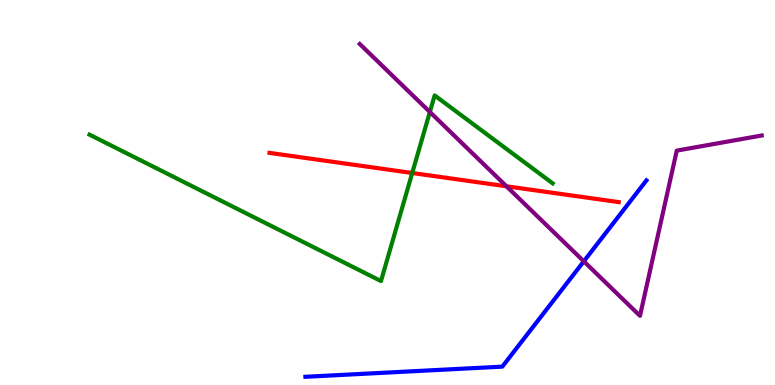[{'lines': ['blue', 'red'], 'intersections': []}, {'lines': ['green', 'red'], 'intersections': [{'x': 5.32, 'y': 5.51}]}, {'lines': ['purple', 'red'], 'intersections': [{'x': 6.53, 'y': 5.16}]}, {'lines': ['blue', 'green'], 'intersections': []}, {'lines': ['blue', 'purple'], 'intersections': [{'x': 7.53, 'y': 3.21}]}, {'lines': ['green', 'purple'], 'intersections': [{'x': 5.55, 'y': 7.09}]}]